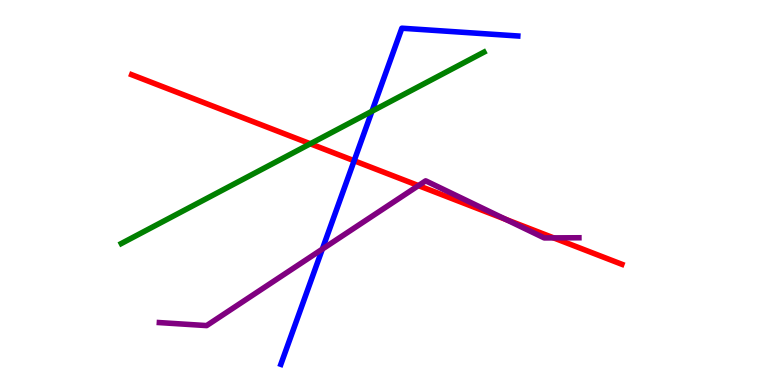[{'lines': ['blue', 'red'], 'intersections': [{'x': 4.57, 'y': 5.82}]}, {'lines': ['green', 'red'], 'intersections': [{'x': 4.0, 'y': 6.27}]}, {'lines': ['purple', 'red'], 'intersections': [{'x': 5.4, 'y': 5.18}, {'x': 6.52, 'y': 4.3}, {'x': 7.14, 'y': 3.82}]}, {'lines': ['blue', 'green'], 'intersections': [{'x': 4.8, 'y': 7.11}]}, {'lines': ['blue', 'purple'], 'intersections': [{'x': 4.16, 'y': 3.53}]}, {'lines': ['green', 'purple'], 'intersections': []}]